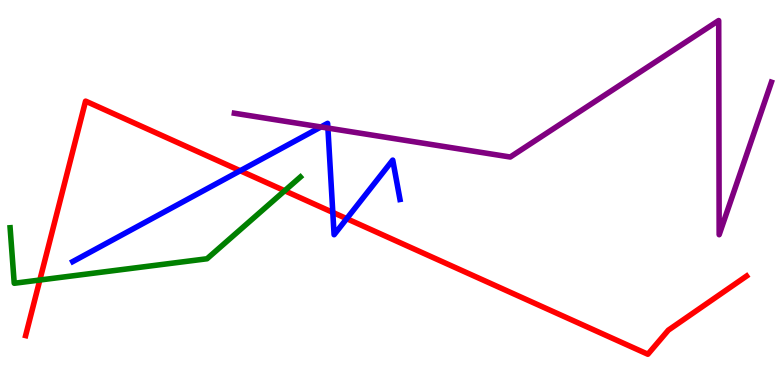[{'lines': ['blue', 'red'], 'intersections': [{'x': 3.1, 'y': 5.57}, {'x': 4.29, 'y': 4.48}, {'x': 4.47, 'y': 4.32}]}, {'lines': ['green', 'red'], 'intersections': [{'x': 0.514, 'y': 2.73}, {'x': 3.67, 'y': 5.05}]}, {'lines': ['purple', 'red'], 'intersections': []}, {'lines': ['blue', 'green'], 'intersections': []}, {'lines': ['blue', 'purple'], 'intersections': [{'x': 4.14, 'y': 6.7}, {'x': 4.23, 'y': 6.67}]}, {'lines': ['green', 'purple'], 'intersections': []}]